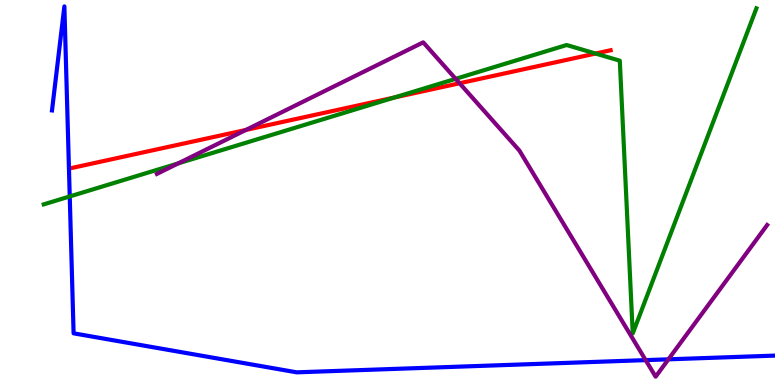[{'lines': ['blue', 'red'], 'intersections': []}, {'lines': ['green', 'red'], 'intersections': [{'x': 5.09, 'y': 7.47}, {'x': 7.68, 'y': 8.61}]}, {'lines': ['purple', 'red'], 'intersections': [{'x': 3.17, 'y': 6.62}, {'x': 5.93, 'y': 7.84}]}, {'lines': ['blue', 'green'], 'intersections': [{'x': 0.9, 'y': 4.9}]}, {'lines': ['blue', 'purple'], 'intersections': [{'x': 8.33, 'y': 0.646}, {'x': 8.62, 'y': 0.667}]}, {'lines': ['green', 'purple'], 'intersections': [{'x': 2.3, 'y': 5.76}, {'x': 5.88, 'y': 7.95}]}]